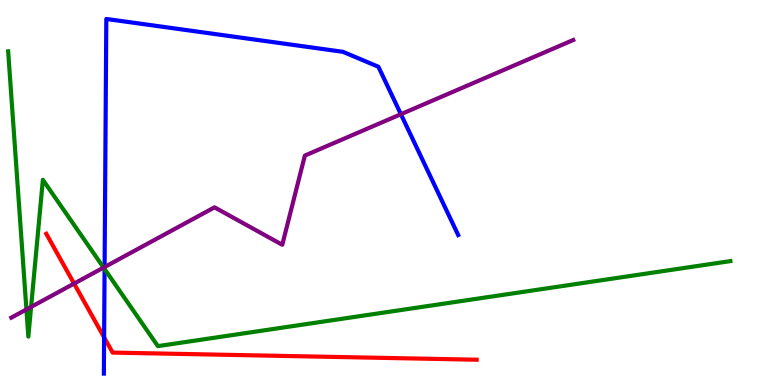[{'lines': ['blue', 'red'], 'intersections': [{'x': 1.34, 'y': 1.24}]}, {'lines': ['green', 'red'], 'intersections': []}, {'lines': ['purple', 'red'], 'intersections': [{'x': 0.956, 'y': 2.63}]}, {'lines': ['blue', 'green'], 'intersections': [{'x': 1.35, 'y': 3.01}]}, {'lines': ['blue', 'purple'], 'intersections': [{'x': 1.35, 'y': 3.06}, {'x': 5.17, 'y': 7.03}]}, {'lines': ['green', 'purple'], 'intersections': [{'x': 0.341, 'y': 1.96}, {'x': 0.401, 'y': 2.03}, {'x': 1.34, 'y': 3.05}]}]